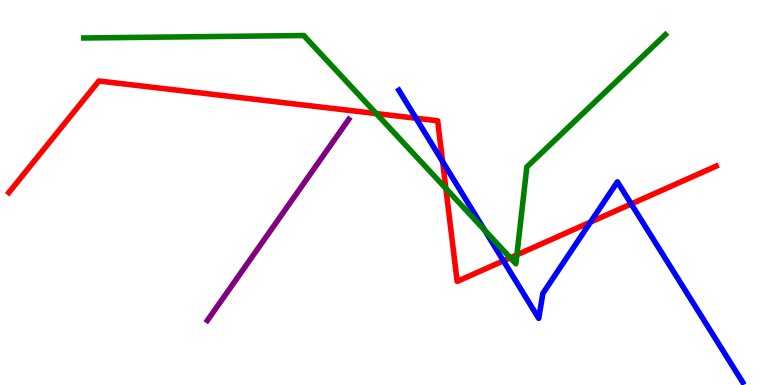[{'lines': ['blue', 'red'], 'intersections': [{'x': 5.37, 'y': 6.93}, {'x': 5.71, 'y': 5.8}, {'x': 6.5, 'y': 3.23}, {'x': 7.62, 'y': 4.23}, {'x': 8.14, 'y': 4.7}]}, {'lines': ['green', 'red'], 'intersections': [{'x': 4.86, 'y': 7.05}, {'x': 5.75, 'y': 5.1}, {'x': 6.58, 'y': 3.3}, {'x': 6.67, 'y': 3.38}]}, {'lines': ['purple', 'red'], 'intersections': []}, {'lines': ['blue', 'green'], 'intersections': [{'x': 6.25, 'y': 4.02}]}, {'lines': ['blue', 'purple'], 'intersections': []}, {'lines': ['green', 'purple'], 'intersections': []}]